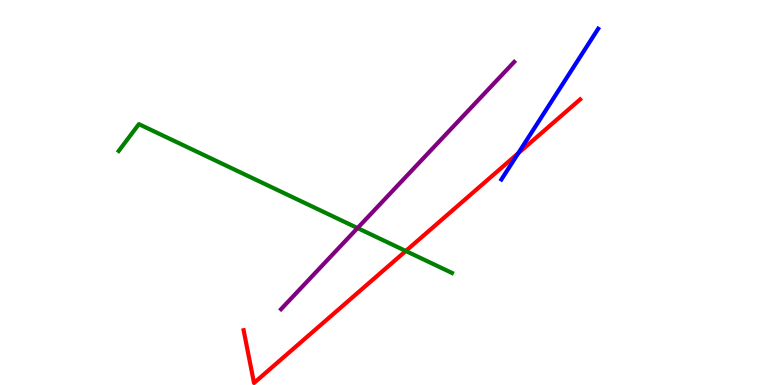[{'lines': ['blue', 'red'], 'intersections': [{'x': 6.69, 'y': 6.02}]}, {'lines': ['green', 'red'], 'intersections': [{'x': 5.24, 'y': 3.48}]}, {'lines': ['purple', 'red'], 'intersections': []}, {'lines': ['blue', 'green'], 'intersections': []}, {'lines': ['blue', 'purple'], 'intersections': []}, {'lines': ['green', 'purple'], 'intersections': [{'x': 4.61, 'y': 4.08}]}]